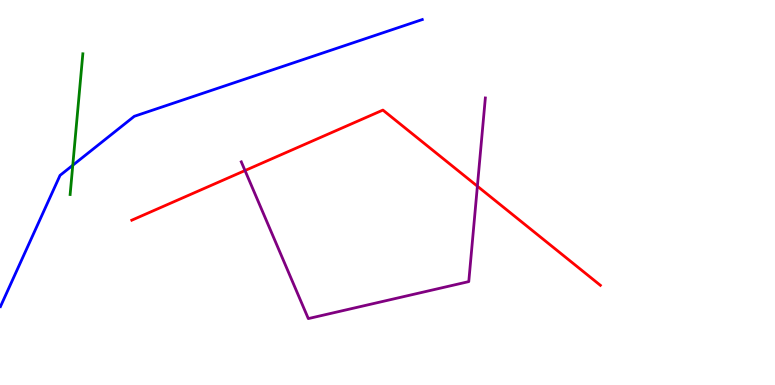[{'lines': ['blue', 'red'], 'intersections': []}, {'lines': ['green', 'red'], 'intersections': []}, {'lines': ['purple', 'red'], 'intersections': [{'x': 3.16, 'y': 5.57}, {'x': 6.16, 'y': 5.16}]}, {'lines': ['blue', 'green'], 'intersections': [{'x': 0.939, 'y': 5.71}]}, {'lines': ['blue', 'purple'], 'intersections': []}, {'lines': ['green', 'purple'], 'intersections': []}]